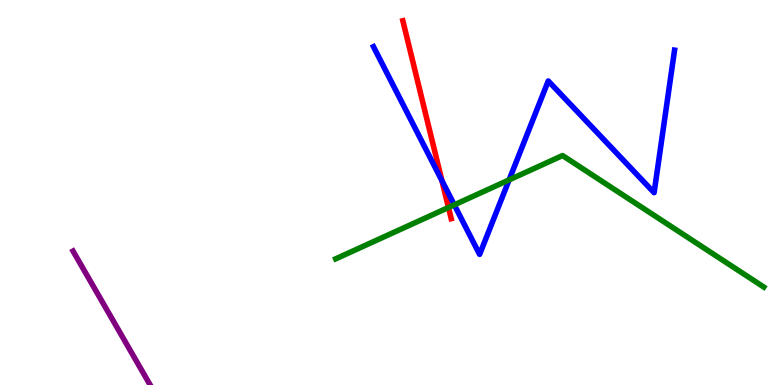[{'lines': ['blue', 'red'], 'intersections': [{'x': 5.7, 'y': 5.31}]}, {'lines': ['green', 'red'], 'intersections': [{'x': 5.79, 'y': 4.61}]}, {'lines': ['purple', 'red'], 'intersections': []}, {'lines': ['blue', 'green'], 'intersections': [{'x': 5.86, 'y': 4.68}, {'x': 6.57, 'y': 5.33}]}, {'lines': ['blue', 'purple'], 'intersections': []}, {'lines': ['green', 'purple'], 'intersections': []}]